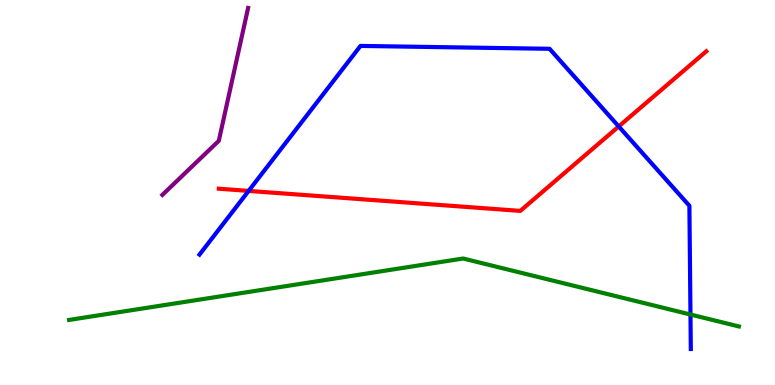[{'lines': ['blue', 'red'], 'intersections': [{'x': 3.21, 'y': 5.04}, {'x': 7.98, 'y': 6.72}]}, {'lines': ['green', 'red'], 'intersections': []}, {'lines': ['purple', 'red'], 'intersections': []}, {'lines': ['blue', 'green'], 'intersections': [{'x': 8.91, 'y': 1.83}]}, {'lines': ['blue', 'purple'], 'intersections': []}, {'lines': ['green', 'purple'], 'intersections': []}]